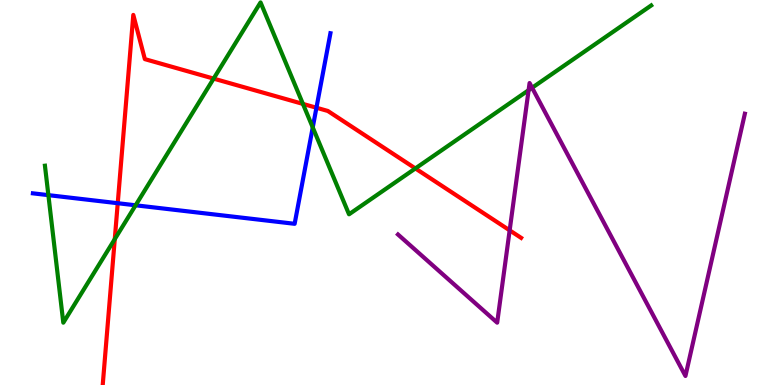[{'lines': ['blue', 'red'], 'intersections': [{'x': 1.52, 'y': 4.72}, {'x': 4.08, 'y': 7.2}]}, {'lines': ['green', 'red'], 'intersections': [{'x': 1.48, 'y': 3.79}, {'x': 2.76, 'y': 7.96}, {'x': 3.91, 'y': 7.3}, {'x': 5.36, 'y': 5.62}]}, {'lines': ['purple', 'red'], 'intersections': [{'x': 6.58, 'y': 4.02}]}, {'lines': ['blue', 'green'], 'intersections': [{'x': 0.624, 'y': 4.93}, {'x': 1.75, 'y': 4.67}, {'x': 4.04, 'y': 6.69}]}, {'lines': ['blue', 'purple'], 'intersections': []}, {'lines': ['green', 'purple'], 'intersections': [{'x': 6.82, 'y': 7.66}, {'x': 6.87, 'y': 7.72}]}]